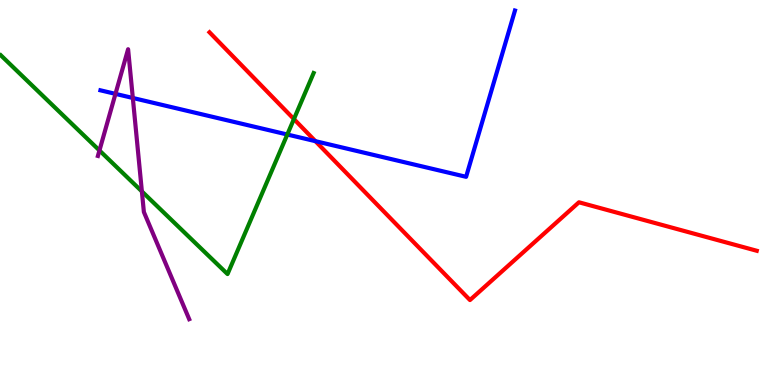[{'lines': ['blue', 'red'], 'intersections': [{'x': 4.07, 'y': 6.33}]}, {'lines': ['green', 'red'], 'intersections': [{'x': 3.79, 'y': 6.91}]}, {'lines': ['purple', 'red'], 'intersections': []}, {'lines': ['blue', 'green'], 'intersections': [{'x': 3.71, 'y': 6.51}]}, {'lines': ['blue', 'purple'], 'intersections': [{'x': 1.49, 'y': 7.56}, {'x': 1.71, 'y': 7.46}]}, {'lines': ['green', 'purple'], 'intersections': [{'x': 1.28, 'y': 6.09}, {'x': 1.83, 'y': 5.03}]}]